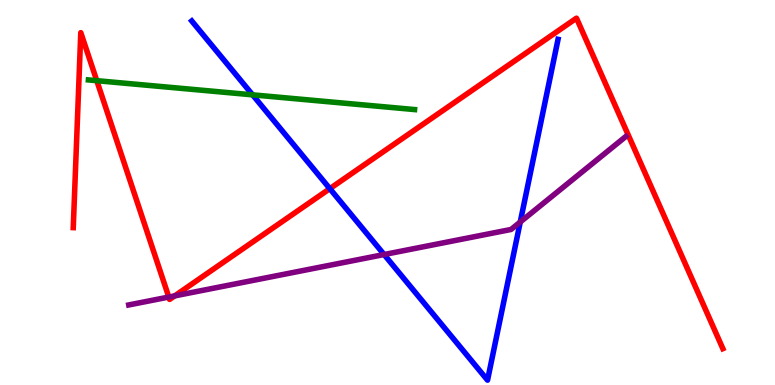[{'lines': ['blue', 'red'], 'intersections': [{'x': 4.26, 'y': 5.1}]}, {'lines': ['green', 'red'], 'intersections': [{'x': 1.25, 'y': 7.9}]}, {'lines': ['purple', 'red'], 'intersections': [{'x': 2.18, 'y': 2.28}, {'x': 2.25, 'y': 2.31}]}, {'lines': ['blue', 'green'], 'intersections': [{'x': 3.26, 'y': 7.54}]}, {'lines': ['blue', 'purple'], 'intersections': [{'x': 4.96, 'y': 3.39}, {'x': 6.71, 'y': 4.23}]}, {'lines': ['green', 'purple'], 'intersections': []}]